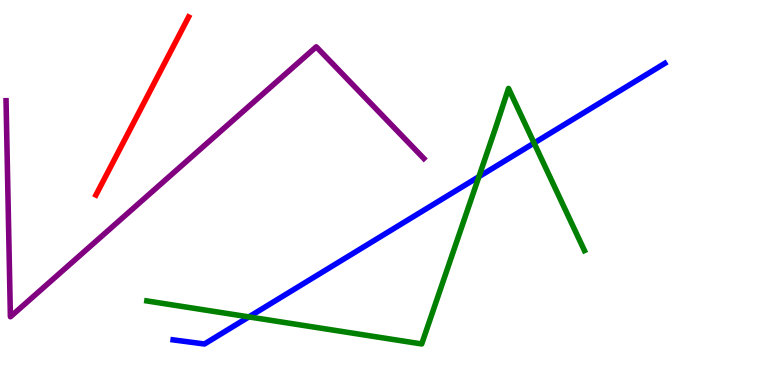[{'lines': ['blue', 'red'], 'intersections': []}, {'lines': ['green', 'red'], 'intersections': []}, {'lines': ['purple', 'red'], 'intersections': []}, {'lines': ['blue', 'green'], 'intersections': [{'x': 3.21, 'y': 1.77}, {'x': 6.18, 'y': 5.41}, {'x': 6.89, 'y': 6.28}]}, {'lines': ['blue', 'purple'], 'intersections': []}, {'lines': ['green', 'purple'], 'intersections': []}]